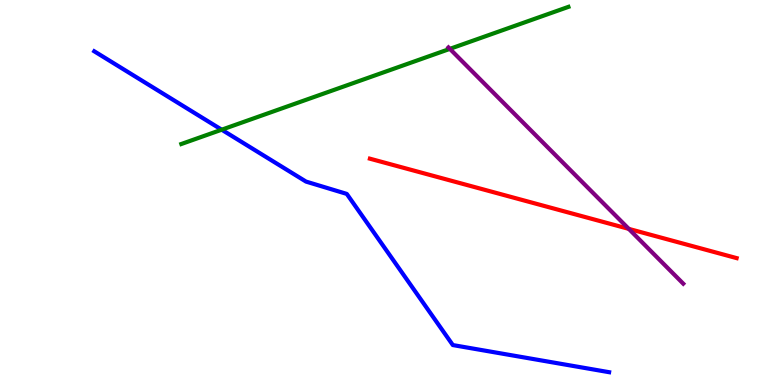[{'lines': ['blue', 'red'], 'intersections': []}, {'lines': ['green', 'red'], 'intersections': []}, {'lines': ['purple', 'red'], 'intersections': [{'x': 8.11, 'y': 4.06}]}, {'lines': ['blue', 'green'], 'intersections': [{'x': 2.86, 'y': 6.63}]}, {'lines': ['blue', 'purple'], 'intersections': []}, {'lines': ['green', 'purple'], 'intersections': [{'x': 5.8, 'y': 8.73}]}]